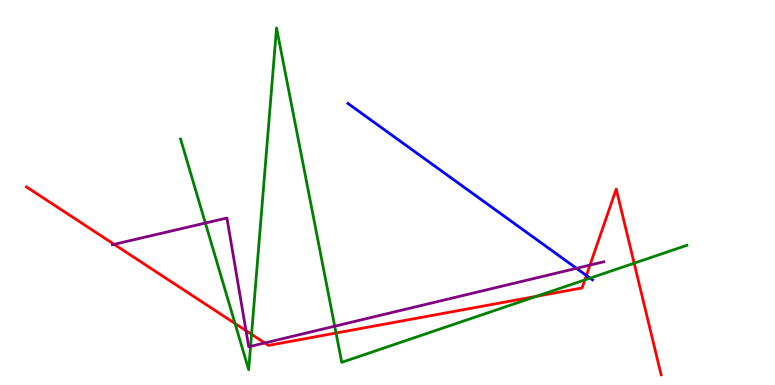[{'lines': ['blue', 'red'], 'intersections': [{'x': 7.57, 'y': 2.85}]}, {'lines': ['green', 'red'], 'intersections': [{'x': 3.03, 'y': 1.6}, {'x': 3.25, 'y': 1.32}, {'x': 4.34, 'y': 1.35}, {'x': 6.92, 'y': 2.3}, {'x': 7.55, 'y': 2.73}, {'x': 8.18, 'y': 3.16}]}, {'lines': ['purple', 'red'], 'intersections': [{'x': 1.47, 'y': 3.65}, {'x': 3.17, 'y': 1.41}, {'x': 3.42, 'y': 1.09}, {'x': 7.61, 'y': 3.11}]}, {'lines': ['blue', 'green'], 'intersections': [{'x': 7.61, 'y': 2.78}]}, {'lines': ['blue', 'purple'], 'intersections': [{'x': 7.44, 'y': 3.03}]}, {'lines': ['green', 'purple'], 'intersections': [{'x': 2.65, 'y': 4.21}, {'x': 3.23, 'y': 1.0}, {'x': 4.32, 'y': 1.53}]}]